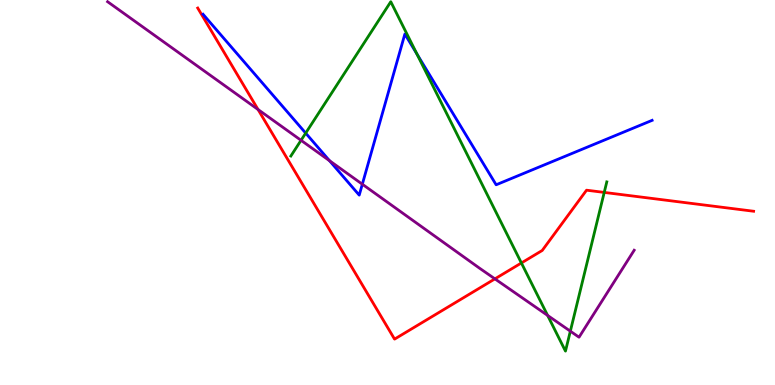[{'lines': ['blue', 'red'], 'intersections': []}, {'lines': ['green', 'red'], 'intersections': [{'x': 6.73, 'y': 3.17}, {'x': 7.8, 'y': 5.0}]}, {'lines': ['purple', 'red'], 'intersections': [{'x': 3.33, 'y': 7.16}, {'x': 6.39, 'y': 2.76}]}, {'lines': ['blue', 'green'], 'intersections': [{'x': 3.94, 'y': 6.54}, {'x': 5.38, 'y': 8.6}]}, {'lines': ['blue', 'purple'], 'intersections': [{'x': 4.25, 'y': 5.83}, {'x': 4.68, 'y': 5.22}]}, {'lines': ['green', 'purple'], 'intersections': [{'x': 3.88, 'y': 6.36}, {'x': 7.07, 'y': 1.81}, {'x': 7.36, 'y': 1.4}]}]